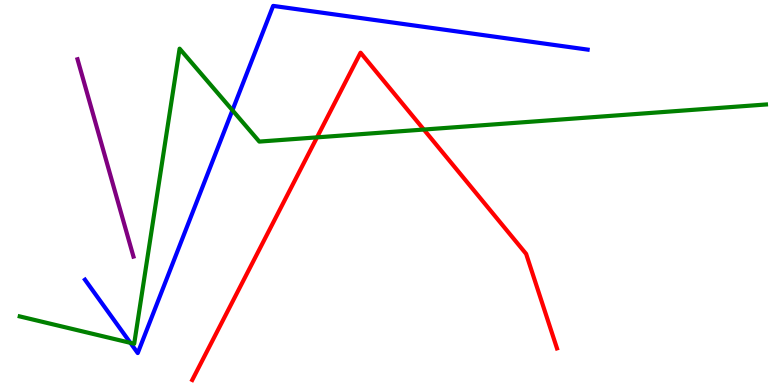[{'lines': ['blue', 'red'], 'intersections': []}, {'lines': ['green', 'red'], 'intersections': [{'x': 4.09, 'y': 6.43}, {'x': 5.47, 'y': 6.64}]}, {'lines': ['purple', 'red'], 'intersections': []}, {'lines': ['blue', 'green'], 'intersections': [{'x': 1.68, 'y': 1.1}, {'x': 3.0, 'y': 7.14}]}, {'lines': ['blue', 'purple'], 'intersections': []}, {'lines': ['green', 'purple'], 'intersections': []}]